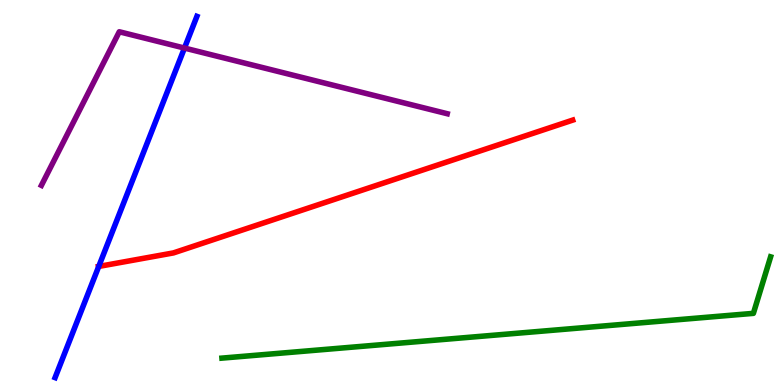[{'lines': ['blue', 'red'], 'intersections': [{'x': 1.27, 'y': 3.08}]}, {'lines': ['green', 'red'], 'intersections': []}, {'lines': ['purple', 'red'], 'intersections': []}, {'lines': ['blue', 'green'], 'intersections': []}, {'lines': ['blue', 'purple'], 'intersections': [{'x': 2.38, 'y': 8.75}]}, {'lines': ['green', 'purple'], 'intersections': []}]